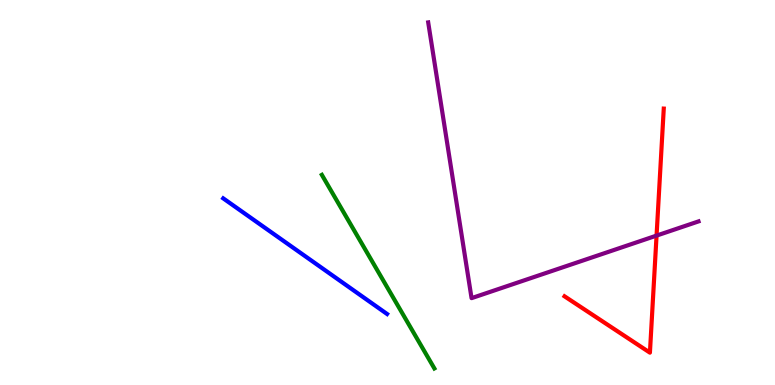[{'lines': ['blue', 'red'], 'intersections': []}, {'lines': ['green', 'red'], 'intersections': []}, {'lines': ['purple', 'red'], 'intersections': [{'x': 8.47, 'y': 3.88}]}, {'lines': ['blue', 'green'], 'intersections': []}, {'lines': ['blue', 'purple'], 'intersections': []}, {'lines': ['green', 'purple'], 'intersections': []}]